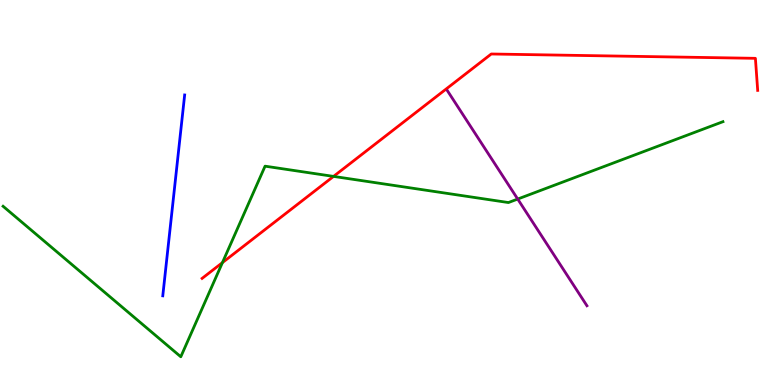[{'lines': ['blue', 'red'], 'intersections': []}, {'lines': ['green', 'red'], 'intersections': [{'x': 2.87, 'y': 3.18}, {'x': 4.3, 'y': 5.42}]}, {'lines': ['purple', 'red'], 'intersections': []}, {'lines': ['blue', 'green'], 'intersections': []}, {'lines': ['blue', 'purple'], 'intersections': []}, {'lines': ['green', 'purple'], 'intersections': [{'x': 6.68, 'y': 4.83}]}]